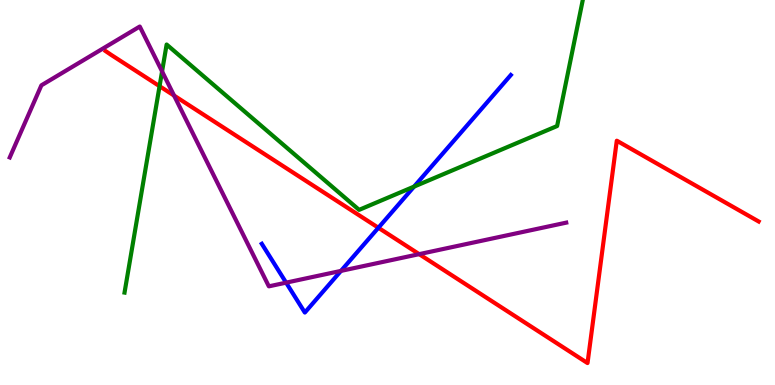[{'lines': ['blue', 'red'], 'intersections': [{'x': 4.88, 'y': 4.08}]}, {'lines': ['green', 'red'], 'intersections': [{'x': 2.06, 'y': 7.76}]}, {'lines': ['purple', 'red'], 'intersections': [{'x': 2.25, 'y': 7.52}, {'x': 5.41, 'y': 3.4}]}, {'lines': ['blue', 'green'], 'intersections': [{'x': 5.34, 'y': 5.15}]}, {'lines': ['blue', 'purple'], 'intersections': [{'x': 3.69, 'y': 2.66}, {'x': 4.4, 'y': 2.96}]}, {'lines': ['green', 'purple'], 'intersections': [{'x': 2.09, 'y': 8.15}]}]